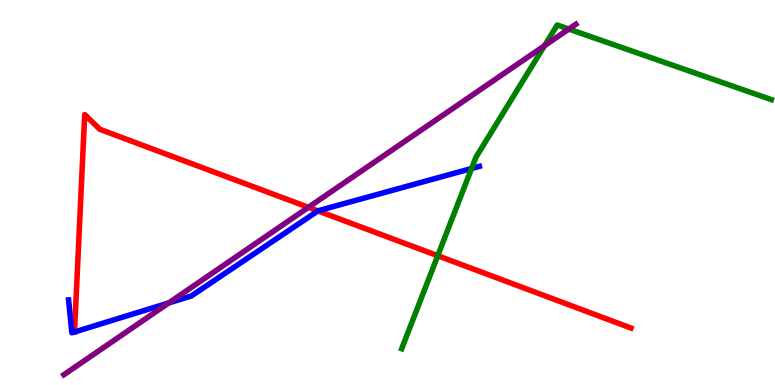[{'lines': ['blue', 'red'], 'intersections': [{'x': 4.1, 'y': 4.52}]}, {'lines': ['green', 'red'], 'intersections': [{'x': 5.65, 'y': 3.36}]}, {'lines': ['purple', 'red'], 'intersections': [{'x': 3.98, 'y': 4.61}]}, {'lines': ['blue', 'green'], 'intersections': [{'x': 6.08, 'y': 5.62}]}, {'lines': ['blue', 'purple'], 'intersections': [{'x': 2.18, 'y': 2.13}]}, {'lines': ['green', 'purple'], 'intersections': [{'x': 7.03, 'y': 8.81}, {'x': 7.34, 'y': 9.25}]}]